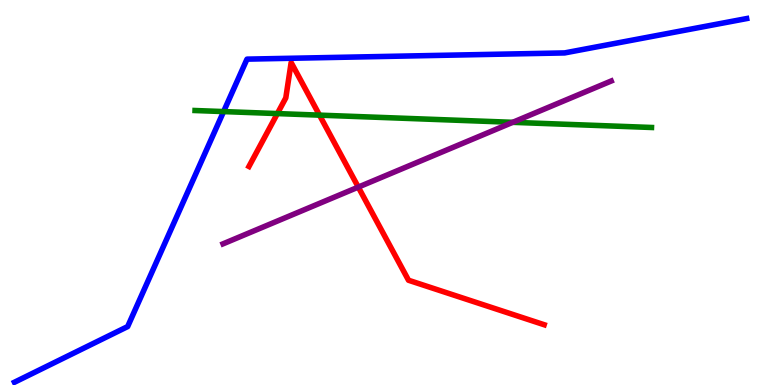[{'lines': ['blue', 'red'], 'intersections': []}, {'lines': ['green', 'red'], 'intersections': [{'x': 3.58, 'y': 7.05}, {'x': 4.12, 'y': 7.01}]}, {'lines': ['purple', 'red'], 'intersections': [{'x': 4.62, 'y': 5.14}]}, {'lines': ['blue', 'green'], 'intersections': [{'x': 2.89, 'y': 7.1}]}, {'lines': ['blue', 'purple'], 'intersections': []}, {'lines': ['green', 'purple'], 'intersections': [{'x': 6.62, 'y': 6.82}]}]